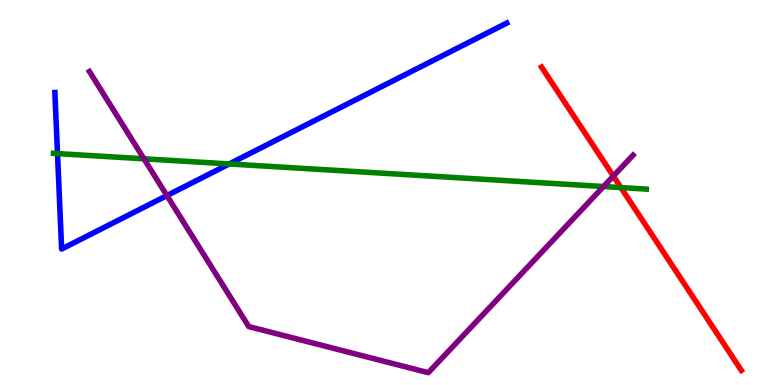[{'lines': ['blue', 'red'], 'intersections': []}, {'lines': ['green', 'red'], 'intersections': [{'x': 8.01, 'y': 5.13}]}, {'lines': ['purple', 'red'], 'intersections': [{'x': 7.91, 'y': 5.43}]}, {'lines': ['blue', 'green'], 'intersections': [{'x': 0.742, 'y': 6.01}, {'x': 2.96, 'y': 5.74}]}, {'lines': ['blue', 'purple'], 'intersections': [{'x': 2.15, 'y': 4.92}]}, {'lines': ['green', 'purple'], 'intersections': [{'x': 1.86, 'y': 5.88}, {'x': 7.79, 'y': 5.16}]}]